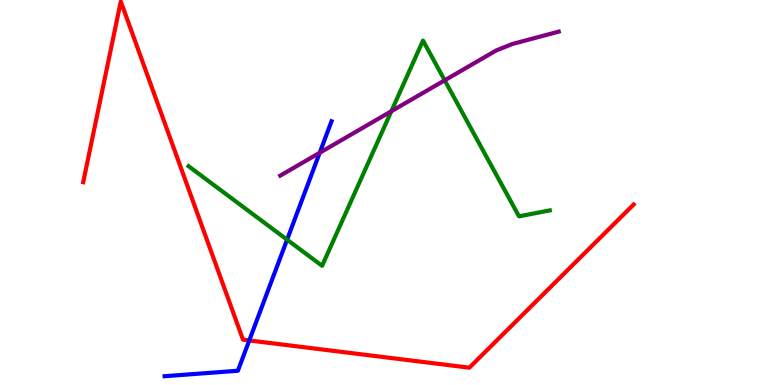[{'lines': ['blue', 'red'], 'intersections': [{'x': 3.22, 'y': 1.16}]}, {'lines': ['green', 'red'], 'intersections': []}, {'lines': ['purple', 'red'], 'intersections': []}, {'lines': ['blue', 'green'], 'intersections': [{'x': 3.7, 'y': 3.77}]}, {'lines': ['blue', 'purple'], 'intersections': [{'x': 4.13, 'y': 6.03}]}, {'lines': ['green', 'purple'], 'intersections': [{'x': 5.05, 'y': 7.11}, {'x': 5.74, 'y': 7.91}]}]